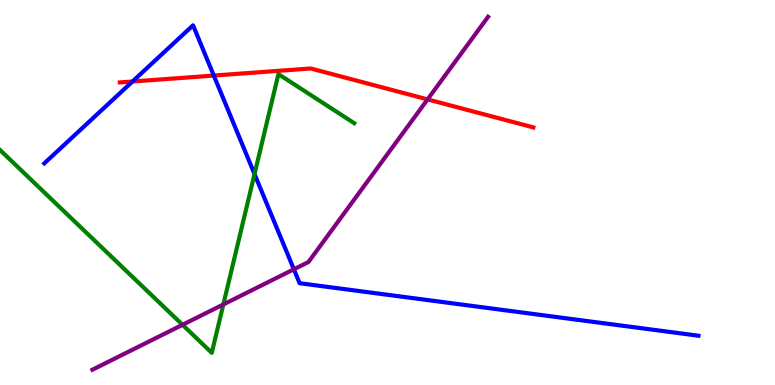[{'lines': ['blue', 'red'], 'intersections': [{'x': 1.71, 'y': 7.88}, {'x': 2.76, 'y': 8.04}]}, {'lines': ['green', 'red'], 'intersections': []}, {'lines': ['purple', 'red'], 'intersections': [{'x': 5.52, 'y': 7.42}]}, {'lines': ['blue', 'green'], 'intersections': [{'x': 3.28, 'y': 5.48}]}, {'lines': ['blue', 'purple'], 'intersections': [{'x': 3.79, 'y': 3.01}]}, {'lines': ['green', 'purple'], 'intersections': [{'x': 2.36, 'y': 1.56}, {'x': 2.88, 'y': 2.09}]}]